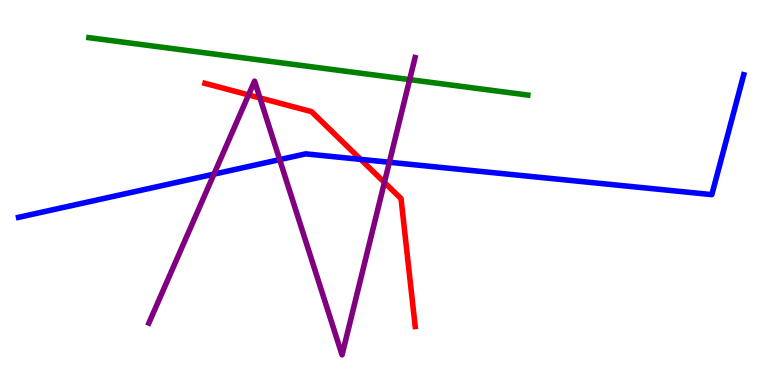[{'lines': ['blue', 'red'], 'intersections': [{'x': 4.65, 'y': 5.86}]}, {'lines': ['green', 'red'], 'intersections': []}, {'lines': ['purple', 'red'], 'intersections': [{'x': 3.21, 'y': 7.53}, {'x': 3.35, 'y': 7.46}, {'x': 4.96, 'y': 5.26}]}, {'lines': ['blue', 'green'], 'intersections': []}, {'lines': ['blue', 'purple'], 'intersections': [{'x': 2.76, 'y': 5.48}, {'x': 3.61, 'y': 5.85}, {'x': 5.02, 'y': 5.79}]}, {'lines': ['green', 'purple'], 'intersections': [{'x': 5.29, 'y': 7.93}]}]